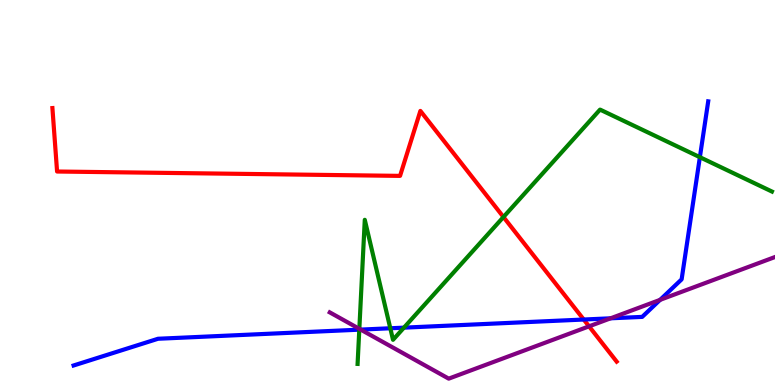[{'lines': ['blue', 'red'], 'intersections': [{'x': 7.53, 'y': 1.7}]}, {'lines': ['green', 'red'], 'intersections': [{'x': 6.5, 'y': 4.36}]}, {'lines': ['purple', 'red'], 'intersections': [{'x': 7.6, 'y': 1.52}]}, {'lines': ['blue', 'green'], 'intersections': [{'x': 4.64, 'y': 1.44}, {'x': 5.04, 'y': 1.47}, {'x': 5.21, 'y': 1.49}, {'x': 9.03, 'y': 5.92}]}, {'lines': ['blue', 'purple'], 'intersections': [{'x': 4.65, 'y': 1.44}, {'x': 7.88, 'y': 1.73}, {'x': 8.52, 'y': 2.21}]}, {'lines': ['green', 'purple'], 'intersections': [{'x': 4.64, 'y': 1.46}]}]